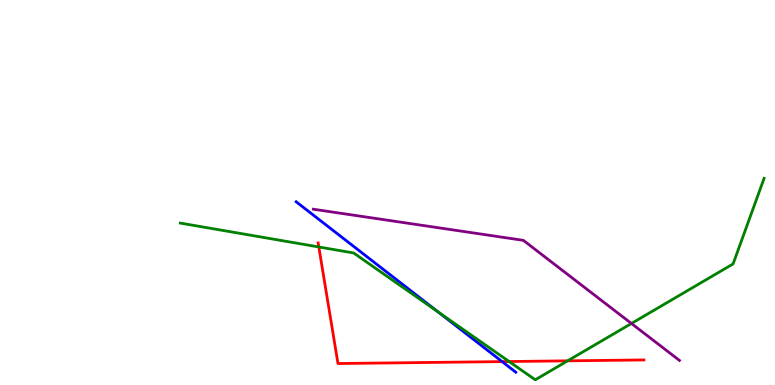[{'lines': ['blue', 'red'], 'intersections': [{'x': 6.48, 'y': 0.608}]}, {'lines': ['green', 'red'], 'intersections': [{'x': 4.11, 'y': 3.59}, {'x': 6.57, 'y': 0.61}, {'x': 7.32, 'y': 0.628}]}, {'lines': ['purple', 'red'], 'intersections': []}, {'lines': ['blue', 'green'], 'intersections': [{'x': 5.66, 'y': 1.89}]}, {'lines': ['blue', 'purple'], 'intersections': []}, {'lines': ['green', 'purple'], 'intersections': [{'x': 8.15, 'y': 1.6}]}]